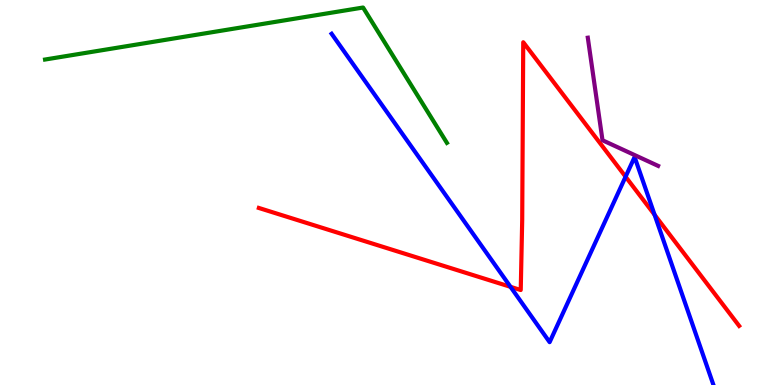[{'lines': ['blue', 'red'], 'intersections': [{'x': 6.59, 'y': 2.55}, {'x': 8.07, 'y': 5.41}, {'x': 8.45, 'y': 4.42}]}, {'lines': ['green', 'red'], 'intersections': []}, {'lines': ['purple', 'red'], 'intersections': []}, {'lines': ['blue', 'green'], 'intersections': []}, {'lines': ['blue', 'purple'], 'intersections': []}, {'lines': ['green', 'purple'], 'intersections': []}]